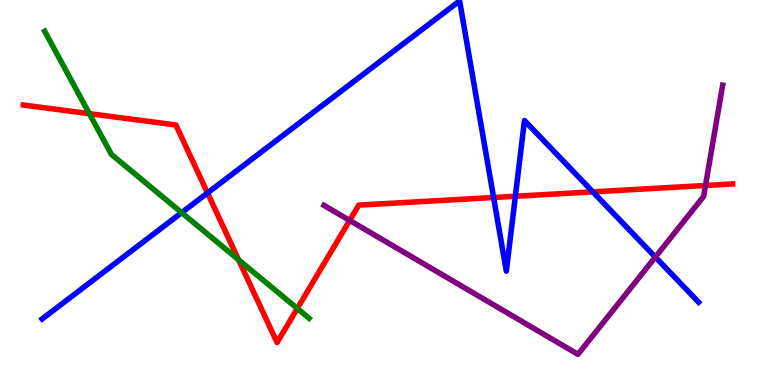[{'lines': ['blue', 'red'], 'intersections': [{'x': 2.68, 'y': 4.99}, {'x': 6.37, 'y': 4.87}, {'x': 6.65, 'y': 4.9}, {'x': 7.65, 'y': 5.02}]}, {'lines': ['green', 'red'], 'intersections': [{'x': 1.15, 'y': 7.05}, {'x': 3.08, 'y': 3.25}, {'x': 3.84, 'y': 1.99}]}, {'lines': ['purple', 'red'], 'intersections': [{'x': 4.51, 'y': 4.27}, {'x': 9.1, 'y': 5.18}]}, {'lines': ['blue', 'green'], 'intersections': [{'x': 2.34, 'y': 4.48}]}, {'lines': ['blue', 'purple'], 'intersections': [{'x': 8.46, 'y': 3.32}]}, {'lines': ['green', 'purple'], 'intersections': []}]